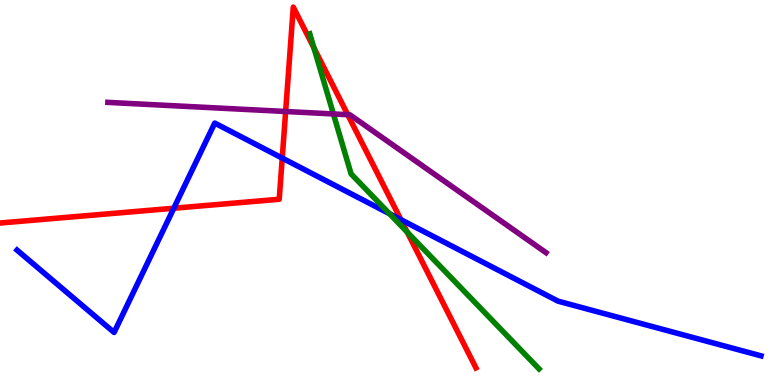[{'lines': ['blue', 'red'], 'intersections': [{'x': 2.24, 'y': 4.59}, {'x': 3.64, 'y': 5.89}, {'x': 5.17, 'y': 4.3}]}, {'lines': ['green', 'red'], 'intersections': [{'x': 4.05, 'y': 8.76}, {'x': 5.25, 'y': 3.97}]}, {'lines': ['purple', 'red'], 'intersections': [{'x': 3.69, 'y': 7.1}, {'x': 4.49, 'y': 7.02}]}, {'lines': ['blue', 'green'], 'intersections': [{'x': 5.03, 'y': 4.45}]}, {'lines': ['blue', 'purple'], 'intersections': []}, {'lines': ['green', 'purple'], 'intersections': [{'x': 4.3, 'y': 7.04}]}]